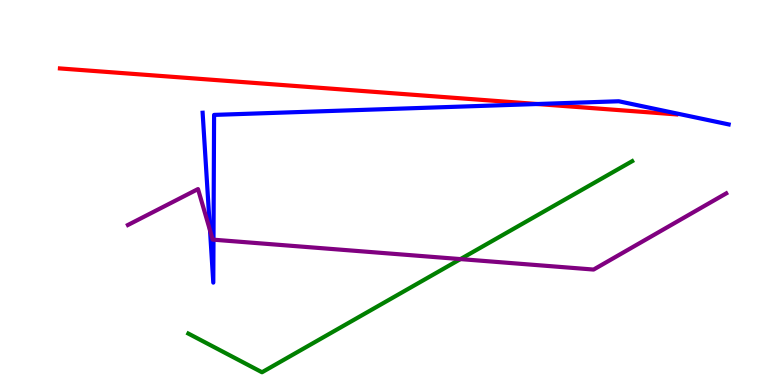[{'lines': ['blue', 'red'], 'intersections': [{'x': 6.93, 'y': 7.3}]}, {'lines': ['green', 'red'], 'intersections': []}, {'lines': ['purple', 'red'], 'intersections': []}, {'lines': ['blue', 'green'], 'intersections': []}, {'lines': ['blue', 'purple'], 'intersections': [{'x': 2.71, 'y': 4.02}, {'x': 2.75, 'y': 3.77}]}, {'lines': ['green', 'purple'], 'intersections': [{'x': 5.94, 'y': 3.27}]}]